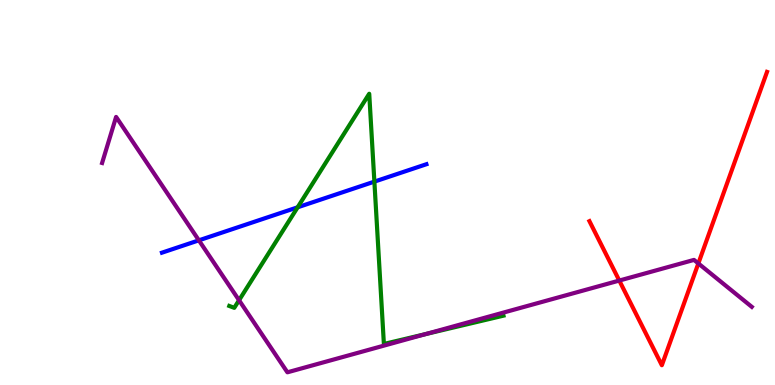[{'lines': ['blue', 'red'], 'intersections': []}, {'lines': ['green', 'red'], 'intersections': []}, {'lines': ['purple', 'red'], 'intersections': [{'x': 7.99, 'y': 2.71}, {'x': 9.01, 'y': 3.16}]}, {'lines': ['blue', 'green'], 'intersections': [{'x': 3.84, 'y': 4.62}, {'x': 4.83, 'y': 5.28}]}, {'lines': ['blue', 'purple'], 'intersections': [{'x': 2.57, 'y': 3.76}]}, {'lines': ['green', 'purple'], 'intersections': [{'x': 3.08, 'y': 2.2}, {'x': 5.5, 'y': 1.32}]}]